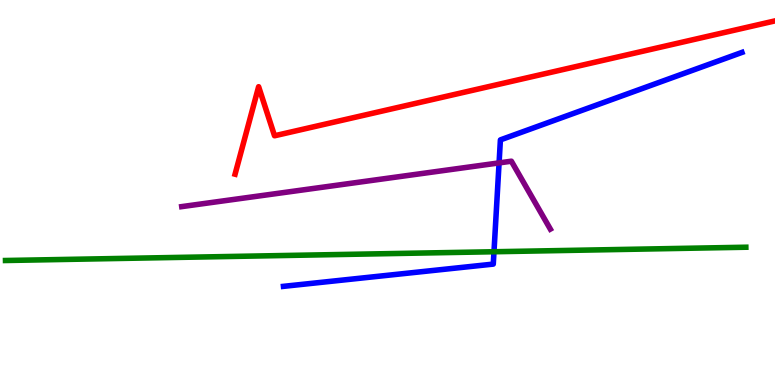[{'lines': ['blue', 'red'], 'intersections': []}, {'lines': ['green', 'red'], 'intersections': []}, {'lines': ['purple', 'red'], 'intersections': []}, {'lines': ['blue', 'green'], 'intersections': [{'x': 6.37, 'y': 3.46}]}, {'lines': ['blue', 'purple'], 'intersections': [{'x': 6.44, 'y': 5.77}]}, {'lines': ['green', 'purple'], 'intersections': []}]